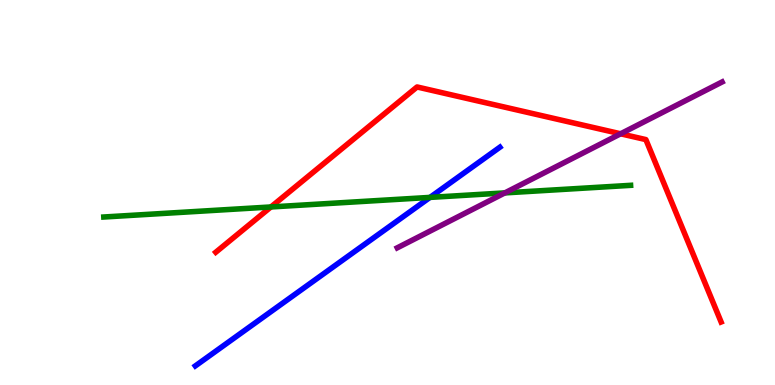[{'lines': ['blue', 'red'], 'intersections': []}, {'lines': ['green', 'red'], 'intersections': [{'x': 3.5, 'y': 4.62}]}, {'lines': ['purple', 'red'], 'intersections': [{'x': 8.01, 'y': 6.52}]}, {'lines': ['blue', 'green'], 'intersections': [{'x': 5.55, 'y': 4.87}]}, {'lines': ['blue', 'purple'], 'intersections': []}, {'lines': ['green', 'purple'], 'intersections': [{'x': 6.51, 'y': 4.99}]}]